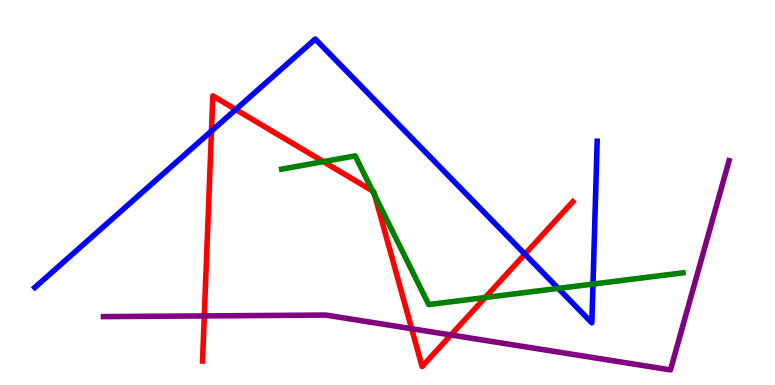[{'lines': ['blue', 'red'], 'intersections': [{'x': 2.73, 'y': 6.6}, {'x': 3.04, 'y': 7.16}, {'x': 6.77, 'y': 3.4}]}, {'lines': ['green', 'red'], 'intersections': [{'x': 4.17, 'y': 5.8}, {'x': 4.81, 'y': 5.04}, {'x': 4.84, 'y': 4.92}, {'x': 6.26, 'y': 2.27}]}, {'lines': ['purple', 'red'], 'intersections': [{'x': 2.64, 'y': 1.79}, {'x': 5.31, 'y': 1.46}, {'x': 5.82, 'y': 1.3}]}, {'lines': ['blue', 'green'], 'intersections': [{'x': 7.2, 'y': 2.51}, {'x': 7.65, 'y': 2.62}]}, {'lines': ['blue', 'purple'], 'intersections': []}, {'lines': ['green', 'purple'], 'intersections': []}]